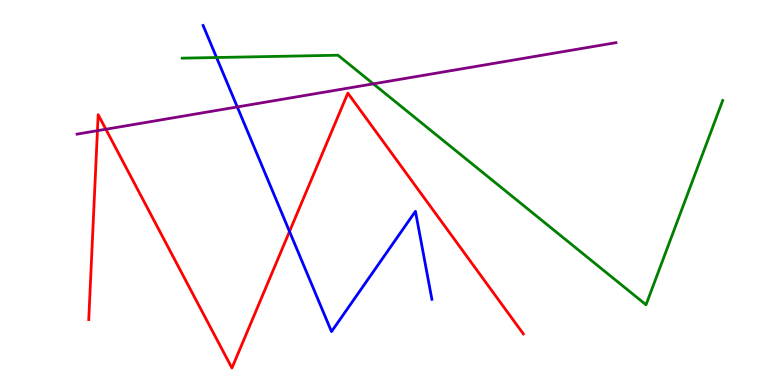[{'lines': ['blue', 'red'], 'intersections': [{'x': 3.74, 'y': 3.99}]}, {'lines': ['green', 'red'], 'intersections': []}, {'lines': ['purple', 'red'], 'intersections': [{'x': 1.26, 'y': 6.61}, {'x': 1.37, 'y': 6.64}]}, {'lines': ['blue', 'green'], 'intersections': [{'x': 2.79, 'y': 8.51}]}, {'lines': ['blue', 'purple'], 'intersections': [{'x': 3.06, 'y': 7.22}]}, {'lines': ['green', 'purple'], 'intersections': [{'x': 4.82, 'y': 7.82}]}]